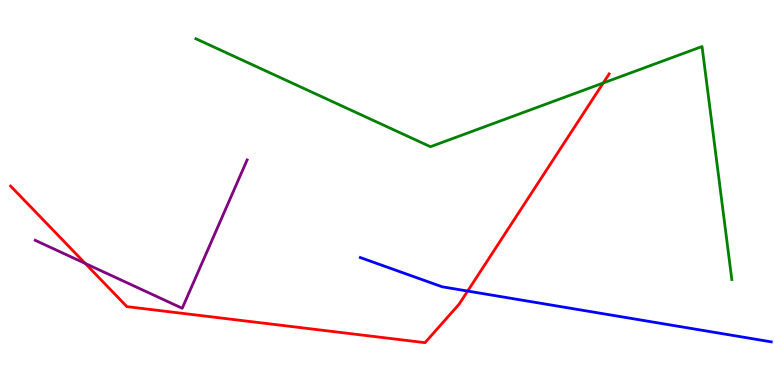[{'lines': ['blue', 'red'], 'intersections': [{'x': 6.03, 'y': 2.44}]}, {'lines': ['green', 'red'], 'intersections': [{'x': 7.78, 'y': 7.84}]}, {'lines': ['purple', 'red'], 'intersections': [{'x': 1.1, 'y': 3.16}]}, {'lines': ['blue', 'green'], 'intersections': []}, {'lines': ['blue', 'purple'], 'intersections': []}, {'lines': ['green', 'purple'], 'intersections': []}]